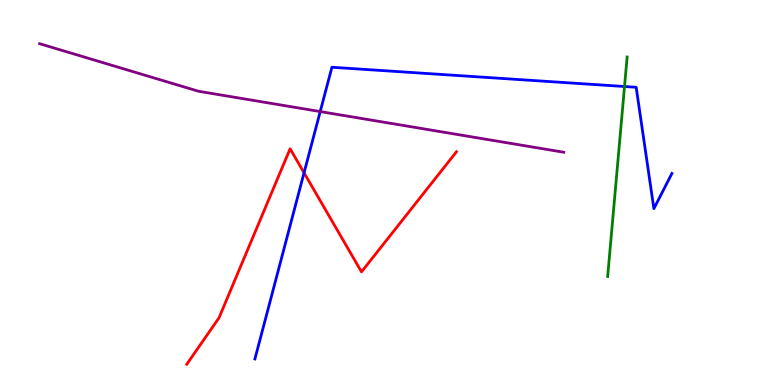[{'lines': ['blue', 'red'], 'intersections': [{'x': 3.92, 'y': 5.51}]}, {'lines': ['green', 'red'], 'intersections': []}, {'lines': ['purple', 'red'], 'intersections': []}, {'lines': ['blue', 'green'], 'intersections': [{'x': 8.06, 'y': 7.75}]}, {'lines': ['blue', 'purple'], 'intersections': [{'x': 4.13, 'y': 7.1}]}, {'lines': ['green', 'purple'], 'intersections': []}]